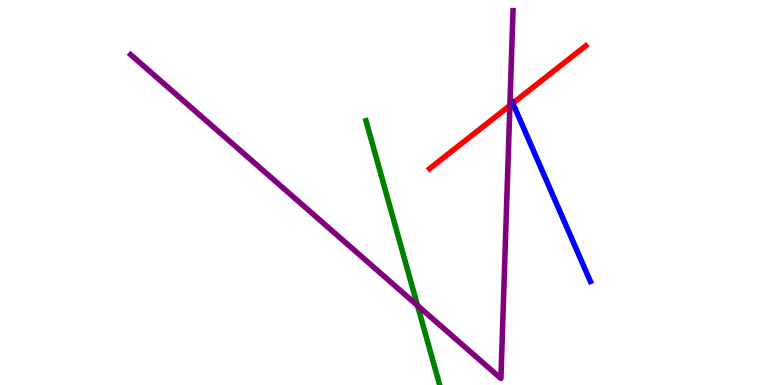[{'lines': ['blue', 'red'], 'intersections': [{'x': 6.62, 'y': 7.32}]}, {'lines': ['green', 'red'], 'intersections': []}, {'lines': ['purple', 'red'], 'intersections': [{'x': 6.58, 'y': 7.26}]}, {'lines': ['blue', 'green'], 'intersections': []}, {'lines': ['blue', 'purple'], 'intersections': []}, {'lines': ['green', 'purple'], 'intersections': [{'x': 5.39, 'y': 2.06}]}]